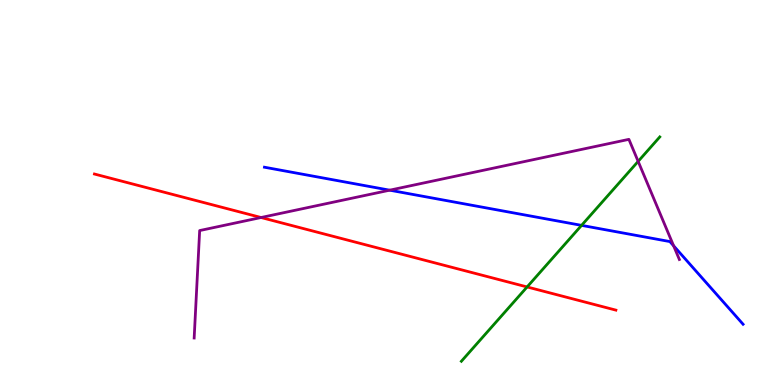[{'lines': ['blue', 'red'], 'intersections': []}, {'lines': ['green', 'red'], 'intersections': [{'x': 6.8, 'y': 2.55}]}, {'lines': ['purple', 'red'], 'intersections': [{'x': 3.37, 'y': 4.35}]}, {'lines': ['blue', 'green'], 'intersections': [{'x': 7.5, 'y': 4.15}]}, {'lines': ['blue', 'purple'], 'intersections': [{'x': 5.03, 'y': 5.06}, {'x': 8.69, 'y': 3.62}]}, {'lines': ['green', 'purple'], 'intersections': [{'x': 8.23, 'y': 5.81}]}]